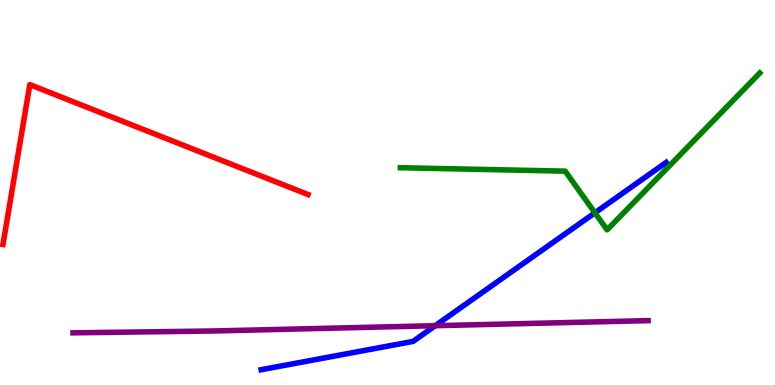[{'lines': ['blue', 'red'], 'intersections': []}, {'lines': ['green', 'red'], 'intersections': []}, {'lines': ['purple', 'red'], 'intersections': []}, {'lines': ['blue', 'green'], 'intersections': [{'x': 7.68, 'y': 4.47}]}, {'lines': ['blue', 'purple'], 'intersections': [{'x': 5.62, 'y': 1.54}]}, {'lines': ['green', 'purple'], 'intersections': []}]